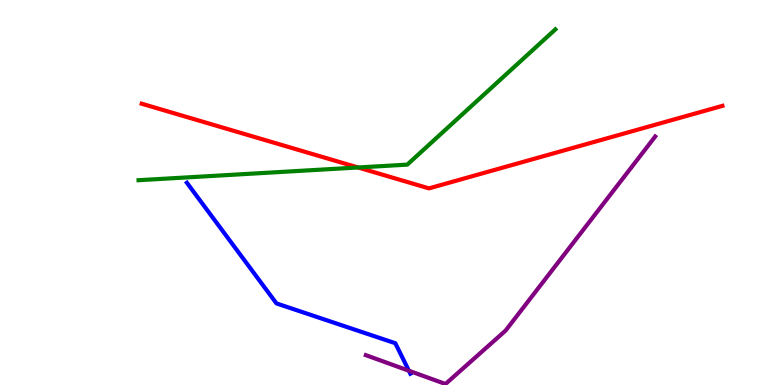[{'lines': ['blue', 'red'], 'intersections': []}, {'lines': ['green', 'red'], 'intersections': [{'x': 4.62, 'y': 5.65}]}, {'lines': ['purple', 'red'], 'intersections': []}, {'lines': ['blue', 'green'], 'intersections': []}, {'lines': ['blue', 'purple'], 'intersections': [{'x': 5.28, 'y': 0.37}]}, {'lines': ['green', 'purple'], 'intersections': []}]